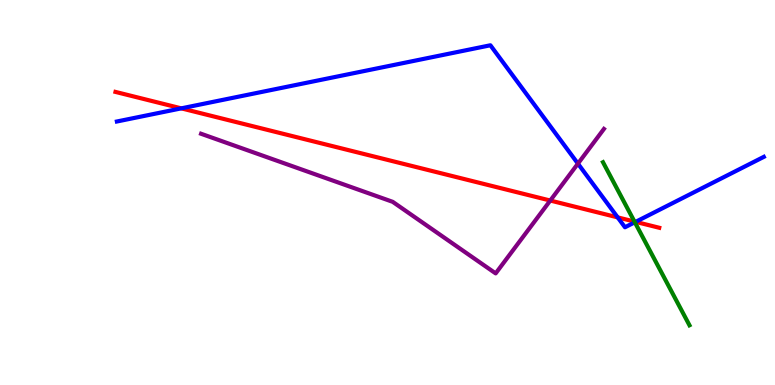[{'lines': ['blue', 'red'], 'intersections': [{'x': 2.34, 'y': 7.19}, {'x': 7.97, 'y': 4.35}, {'x': 8.2, 'y': 4.24}]}, {'lines': ['green', 'red'], 'intersections': [{'x': 8.19, 'y': 4.24}]}, {'lines': ['purple', 'red'], 'intersections': [{'x': 7.1, 'y': 4.79}]}, {'lines': ['blue', 'green'], 'intersections': [{'x': 8.19, 'y': 4.23}]}, {'lines': ['blue', 'purple'], 'intersections': [{'x': 7.46, 'y': 5.75}]}, {'lines': ['green', 'purple'], 'intersections': []}]